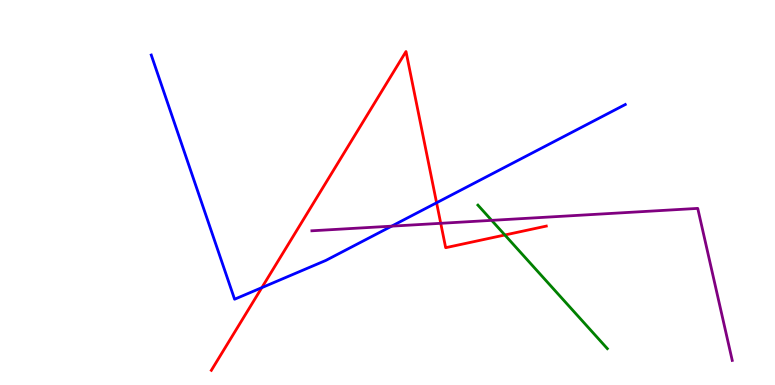[{'lines': ['blue', 'red'], 'intersections': [{'x': 3.38, 'y': 2.53}, {'x': 5.63, 'y': 4.73}]}, {'lines': ['green', 'red'], 'intersections': [{'x': 6.51, 'y': 3.9}]}, {'lines': ['purple', 'red'], 'intersections': [{'x': 5.69, 'y': 4.2}]}, {'lines': ['blue', 'green'], 'intersections': []}, {'lines': ['blue', 'purple'], 'intersections': [{'x': 5.05, 'y': 4.13}]}, {'lines': ['green', 'purple'], 'intersections': [{'x': 6.34, 'y': 4.28}]}]